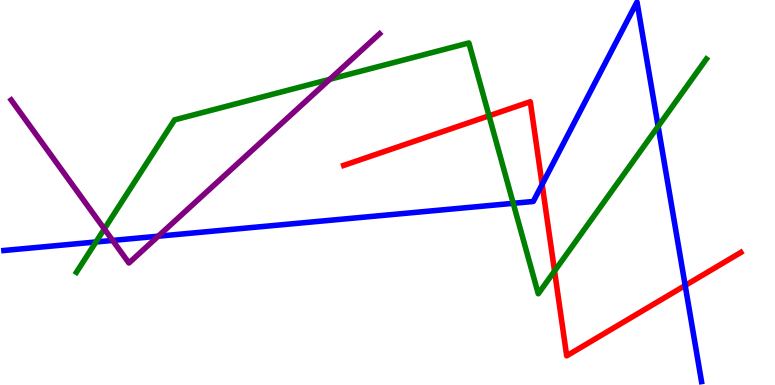[{'lines': ['blue', 'red'], 'intersections': [{'x': 7.0, 'y': 5.21}, {'x': 8.84, 'y': 2.59}]}, {'lines': ['green', 'red'], 'intersections': [{'x': 6.31, 'y': 6.99}, {'x': 7.16, 'y': 2.96}]}, {'lines': ['purple', 'red'], 'intersections': []}, {'lines': ['blue', 'green'], 'intersections': [{'x': 1.24, 'y': 3.71}, {'x': 6.62, 'y': 4.72}, {'x': 8.49, 'y': 6.72}]}, {'lines': ['blue', 'purple'], 'intersections': [{'x': 1.45, 'y': 3.76}, {'x': 2.04, 'y': 3.86}]}, {'lines': ['green', 'purple'], 'intersections': [{'x': 1.35, 'y': 4.05}, {'x': 4.26, 'y': 7.94}]}]